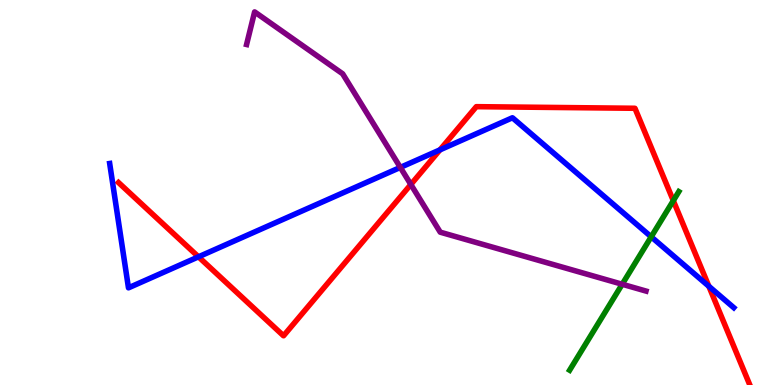[{'lines': ['blue', 'red'], 'intersections': [{'x': 2.56, 'y': 3.33}, {'x': 5.68, 'y': 6.11}, {'x': 9.15, 'y': 2.56}]}, {'lines': ['green', 'red'], 'intersections': [{'x': 8.69, 'y': 4.79}]}, {'lines': ['purple', 'red'], 'intersections': [{'x': 5.3, 'y': 5.21}]}, {'lines': ['blue', 'green'], 'intersections': [{'x': 8.4, 'y': 3.85}]}, {'lines': ['blue', 'purple'], 'intersections': [{'x': 5.17, 'y': 5.65}]}, {'lines': ['green', 'purple'], 'intersections': [{'x': 8.03, 'y': 2.62}]}]